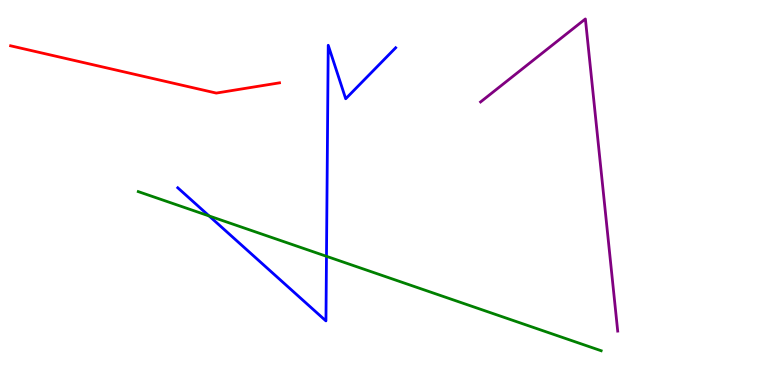[{'lines': ['blue', 'red'], 'intersections': []}, {'lines': ['green', 'red'], 'intersections': []}, {'lines': ['purple', 'red'], 'intersections': []}, {'lines': ['blue', 'green'], 'intersections': [{'x': 2.7, 'y': 4.39}, {'x': 4.21, 'y': 3.34}]}, {'lines': ['blue', 'purple'], 'intersections': []}, {'lines': ['green', 'purple'], 'intersections': []}]